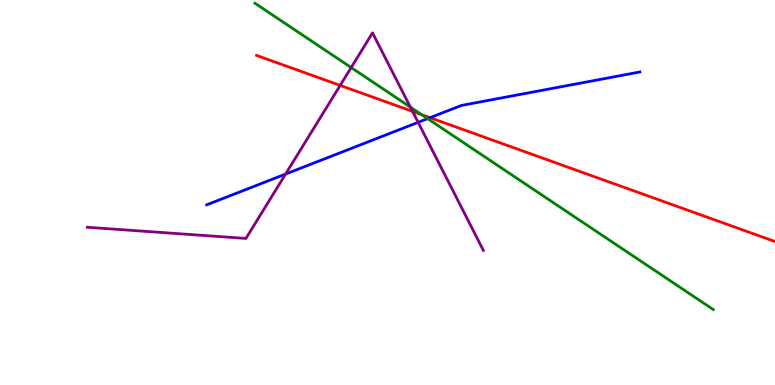[{'lines': ['blue', 'red'], 'intersections': [{'x': 5.55, 'y': 6.94}]}, {'lines': ['green', 'red'], 'intersections': [{'x': 5.44, 'y': 7.02}]}, {'lines': ['purple', 'red'], 'intersections': [{'x': 4.39, 'y': 7.78}, {'x': 5.32, 'y': 7.11}]}, {'lines': ['blue', 'green'], 'intersections': [{'x': 5.52, 'y': 6.92}]}, {'lines': ['blue', 'purple'], 'intersections': [{'x': 3.68, 'y': 5.48}, {'x': 5.4, 'y': 6.82}]}, {'lines': ['green', 'purple'], 'intersections': [{'x': 4.53, 'y': 8.25}, {'x': 5.3, 'y': 7.22}]}]